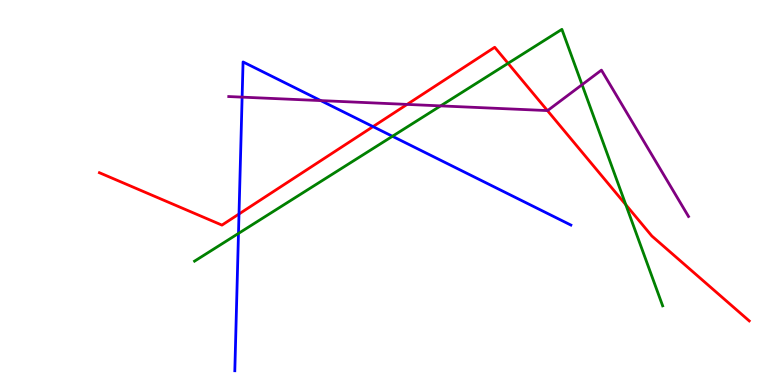[{'lines': ['blue', 'red'], 'intersections': [{'x': 3.08, 'y': 4.44}, {'x': 4.81, 'y': 6.71}]}, {'lines': ['green', 'red'], 'intersections': [{'x': 6.56, 'y': 8.36}, {'x': 8.07, 'y': 4.68}]}, {'lines': ['purple', 'red'], 'intersections': [{'x': 5.25, 'y': 7.29}, {'x': 7.06, 'y': 7.13}]}, {'lines': ['blue', 'green'], 'intersections': [{'x': 3.08, 'y': 3.94}, {'x': 5.06, 'y': 6.46}]}, {'lines': ['blue', 'purple'], 'intersections': [{'x': 3.12, 'y': 7.48}, {'x': 4.14, 'y': 7.39}]}, {'lines': ['green', 'purple'], 'intersections': [{'x': 5.69, 'y': 7.25}, {'x': 7.51, 'y': 7.8}]}]